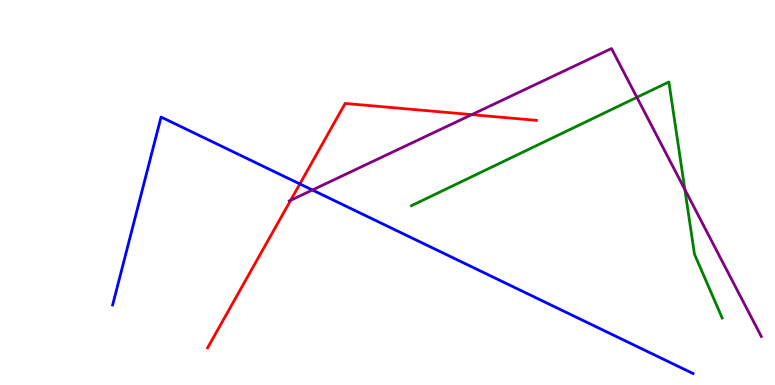[{'lines': ['blue', 'red'], 'intersections': [{'x': 3.87, 'y': 5.22}]}, {'lines': ['green', 'red'], 'intersections': []}, {'lines': ['purple', 'red'], 'intersections': [{'x': 3.75, 'y': 4.8}, {'x': 6.09, 'y': 7.02}]}, {'lines': ['blue', 'green'], 'intersections': []}, {'lines': ['blue', 'purple'], 'intersections': [{'x': 4.03, 'y': 5.06}]}, {'lines': ['green', 'purple'], 'intersections': [{'x': 8.22, 'y': 7.47}, {'x': 8.84, 'y': 5.08}]}]